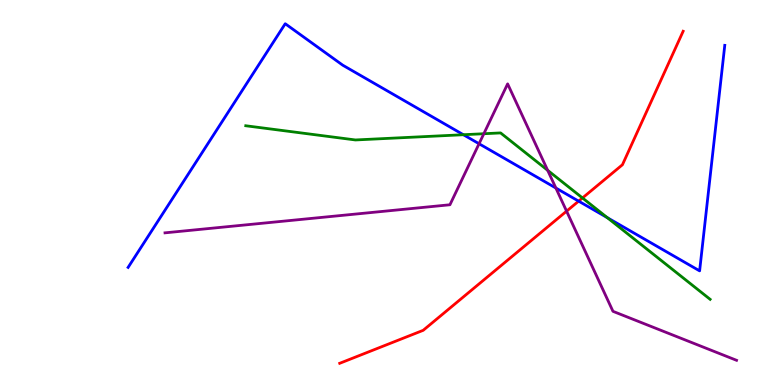[{'lines': ['blue', 'red'], 'intersections': [{'x': 7.47, 'y': 4.78}]}, {'lines': ['green', 'red'], 'intersections': [{'x': 7.52, 'y': 4.86}]}, {'lines': ['purple', 'red'], 'intersections': [{'x': 7.31, 'y': 4.52}]}, {'lines': ['blue', 'green'], 'intersections': [{'x': 5.98, 'y': 6.5}, {'x': 7.84, 'y': 4.35}]}, {'lines': ['blue', 'purple'], 'intersections': [{'x': 6.18, 'y': 6.27}, {'x': 7.17, 'y': 5.12}]}, {'lines': ['green', 'purple'], 'intersections': [{'x': 6.24, 'y': 6.53}, {'x': 7.07, 'y': 5.58}]}]